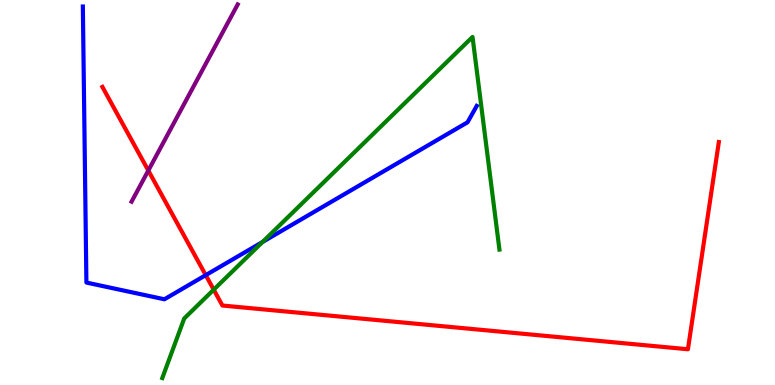[{'lines': ['blue', 'red'], 'intersections': [{'x': 2.65, 'y': 2.85}]}, {'lines': ['green', 'red'], 'intersections': [{'x': 2.76, 'y': 2.48}]}, {'lines': ['purple', 'red'], 'intersections': [{'x': 1.91, 'y': 5.57}]}, {'lines': ['blue', 'green'], 'intersections': [{'x': 3.39, 'y': 3.72}]}, {'lines': ['blue', 'purple'], 'intersections': []}, {'lines': ['green', 'purple'], 'intersections': []}]